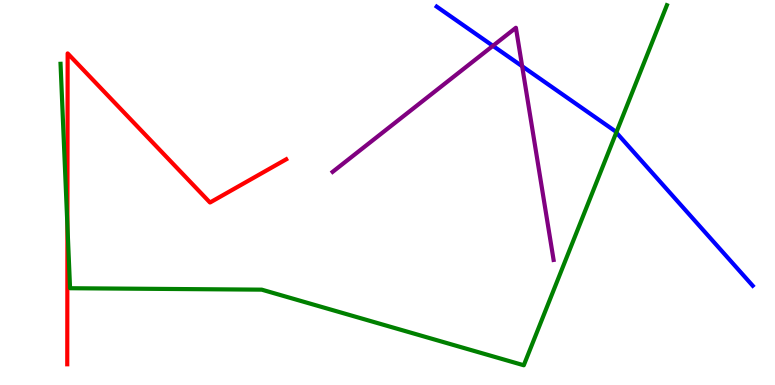[{'lines': ['blue', 'red'], 'intersections': []}, {'lines': ['green', 'red'], 'intersections': [{'x': 0.87, 'y': 4.13}]}, {'lines': ['purple', 'red'], 'intersections': []}, {'lines': ['blue', 'green'], 'intersections': [{'x': 7.95, 'y': 6.56}]}, {'lines': ['blue', 'purple'], 'intersections': [{'x': 6.36, 'y': 8.81}, {'x': 6.74, 'y': 8.28}]}, {'lines': ['green', 'purple'], 'intersections': []}]